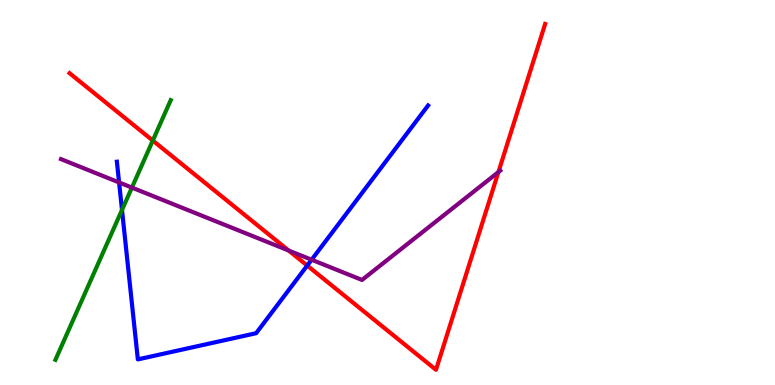[{'lines': ['blue', 'red'], 'intersections': [{'x': 3.96, 'y': 3.1}]}, {'lines': ['green', 'red'], 'intersections': [{'x': 1.97, 'y': 6.35}]}, {'lines': ['purple', 'red'], 'intersections': [{'x': 3.72, 'y': 3.49}, {'x': 6.43, 'y': 5.53}]}, {'lines': ['blue', 'green'], 'intersections': [{'x': 1.57, 'y': 4.55}]}, {'lines': ['blue', 'purple'], 'intersections': [{'x': 1.54, 'y': 5.26}, {'x': 4.02, 'y': 3.25}]}, {'lines': ['green', 'purple'], 'intersections': [{'x': 1.7, 'y': 5.13}]}]